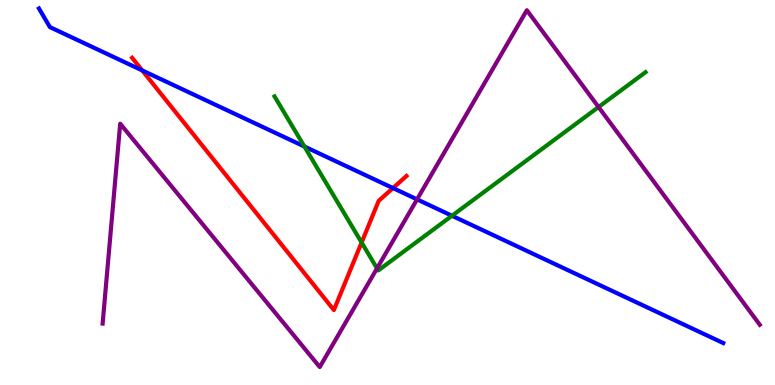[{'lines': ['blue', 'red'], 'intersections': [{'x': 1.83, 'y': 8.17}, {'x': 5.07, 'y': 5.12}]}, {'lines': ['green', 'red'], 'intersections': [{'x': 4.67, 'y': 3.7}]}, {'lines': ['purple', 'red'], 'intersections': []}, {'lines': ['blue', 'green'], 'intersections': [{'x': 3.93, 'y': 6.19}, {'x': 5.83, 'y': 4.4}]}, {'lines': ['blue', 'purple'], 'intersections': [{'x': 5.38, 'y': 4.82}]}, {'lines': ['green', 'purple'], 'intersections': [{'x': 4.86, 'y': 3.03}, {'x': 7.72, 'y': 7.22}]}]